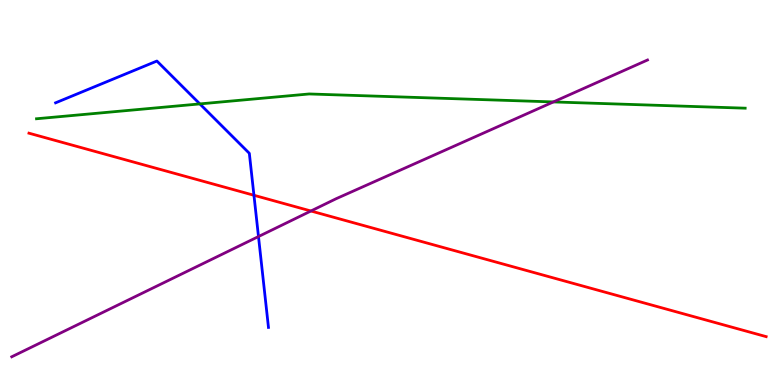[{'lines': ['blue', 'red'], 'intersections': [{'x': 3.28, 'y': 4.93}]}, {'lines': ['green', 'red'], 'intersections': []}, {'lines': ['purple', 'red'], 'intersections': [{'x': 4.01, 'y': 4.52}]}, {'lines': ['blue', 'green'], 'intersections': [{'x': 2.58, 'y': 7.3}]}, {'lines': ['blue', 'purple'], 'intersections': [{'x': 3.34, 'y': 3.86}]}, {'lines': ['green', 'purple'], 'intersections': [{'x': 7.14, 'y': 7.35}]}]